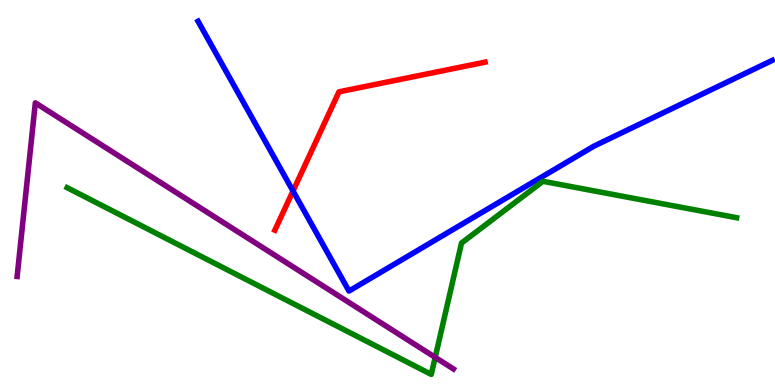[{'lines': ['blue', 'red'], 'intersections': [{'x': 3.78, 'y': 5.04}]}, {'lines': ['green', 'red'], 'intersections': []}, {'lines': ['purple', 'red'], 'intersections': []}, {'lines': ['blue', 'green'], 'intersections': []}, {'lines': ['blue', 'purple'], 'intersections': []}, {'lines': ['green', 'purple'], 'intersections': [{'x': 5.62, 'y': 0.718}]}]